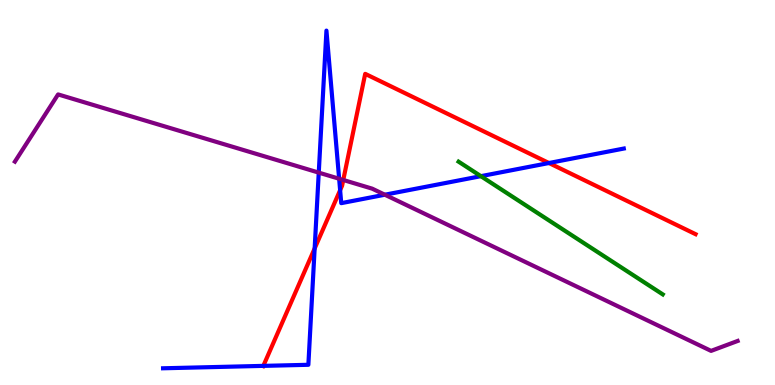[{'lines': ['blue', 'red'], 'intersections': [{'x': 3.4, 'y': 0.497}, {'x': 4.06, 'y': 3.55}, {'x': 4.39, 'y': 5.06}, {'x': 7.08, 'y': 5.77}]}, {'lines': ['green', 'red'], 'intersections': []}, {'lines': ['purple', 'red'], 'intersections': [{'x': 4.43, 'y': 5.33}]}, {'lines': ['blue', 'green'], 'intersections': [{'x': 6.2, 'y': 5.42}]}, {'lines': ['blue', 'purple'], 'intersections': [{'x': 4.11, 'y': 5.52}, {'x': 4.38, 'y': 5.36}, {'x': 4.97, 'y': 4.94}]}, {'lines': ['green', 'purple'], 'intersections': []}]